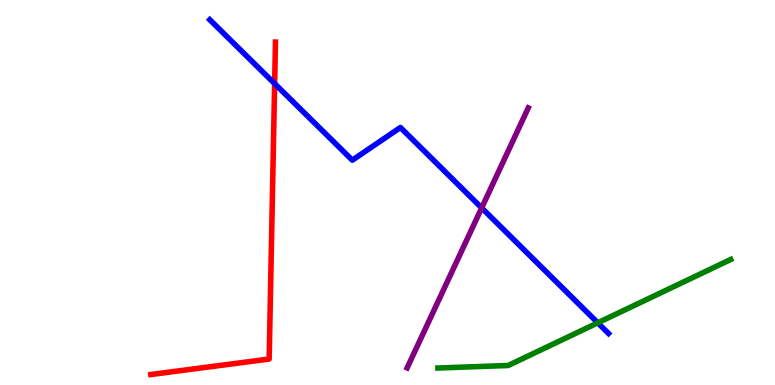[{'lines': ['blue', 'red'], 'intersections': [{'x': 3.54, 'y': 7.83}]}, {'lines': ['green', 'red'], 'intersections': []}, {'lines': ['purple', 'red'], 'intersections': []}, {'lines': ['blue', 'green'], 'intersections': [{'x': 7.71, 'y': 1.62}]}, {'lines': ['blue', 'purple'], 'intersections': [{'x': 6.22, 'y': 4.6}]}, {'lines': ['green', 'purple'], 'intersections': []}]